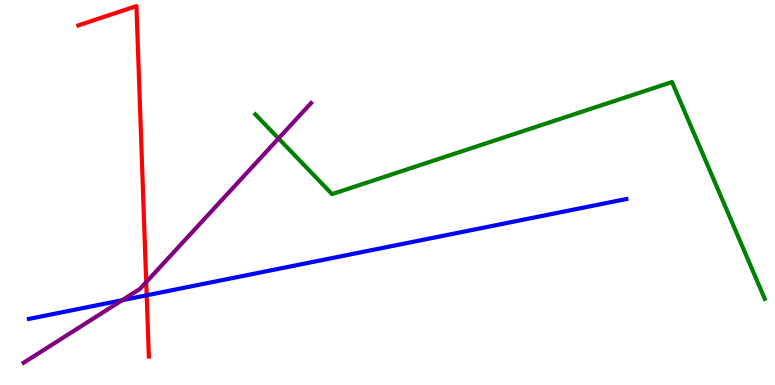[{'lines': ['blue', 'red'], 'intersections': [{'x': 1.89, 'y': 2.33}]}, {'lines': ['green', 'red'], 'intersections': []}, {'lines': ['purple', 'red'], 'intersections': [{'x': 1.89, 'y': 2.67}]}, {'lines': ['blue', 'green'], 'intersections': []}, {'lines': ['blue', 'purple'], 'intersections': [{'x': 1.58, 'y': 2.2}]}, {'lines': ['green', 'purple'], 'intersections': [{'x': 3.59, 'y': 6.4}]}]